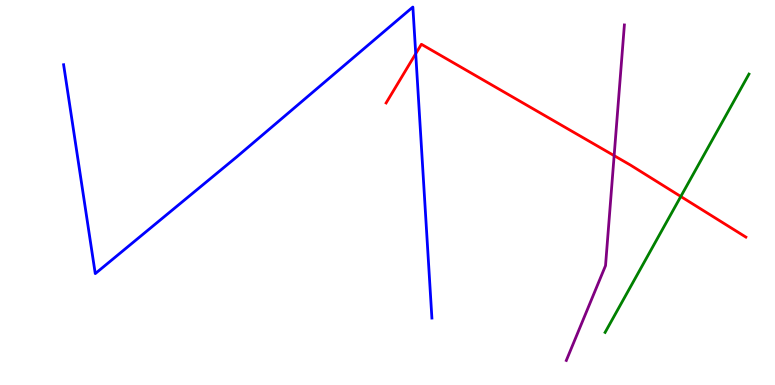[{'lines': ['blue', 'red'], 'intersections': [{'x': 5.36, 'y': 8.61}]}, {'lines': ['green', 'red'], 'intersections': [{'x': 8.78, 'y': 4.9}]}, {'lines': ['purple', 'red'], 'intersections': [{'x': 7.92, 'y': 5.96}]}, {'lines': ['blue', 'green'], 'intersections': []}, {'lines': ['blue', 'purple'], 'intersections': []}, {'lines': ['green', 'purple'], 'intersections': []}]